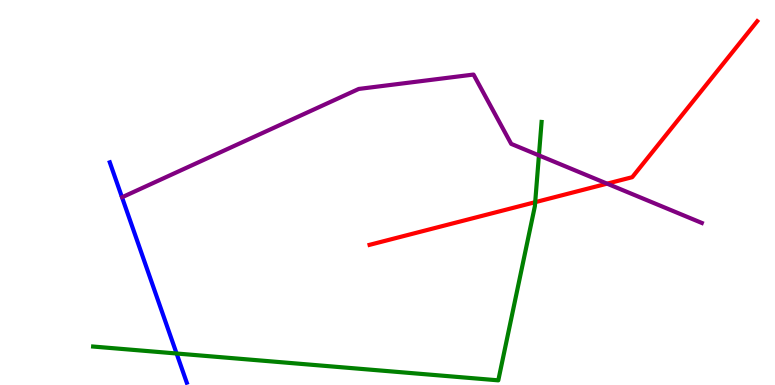[{'lines': ['blue', 'red'], 'intersections': []}, {'lines': ['green', 'red'], 'intersections': [{'x': 6.91, 'y': 4.75}]}, {'lines': ['purple', 'red'], 'intersections': [{'x': 7.83, 'y': 5.23}]}, {'lines': ['blue', 'green'], 'intersections': [{'x': 2.28, 'y': 0.818}]}, {'lines': ['blue', 'purple'], 'intersections': []}, {'lines': ['green', 'purple'], 'intersections': [{'x': 6.95, 'y': 5.96}]}]